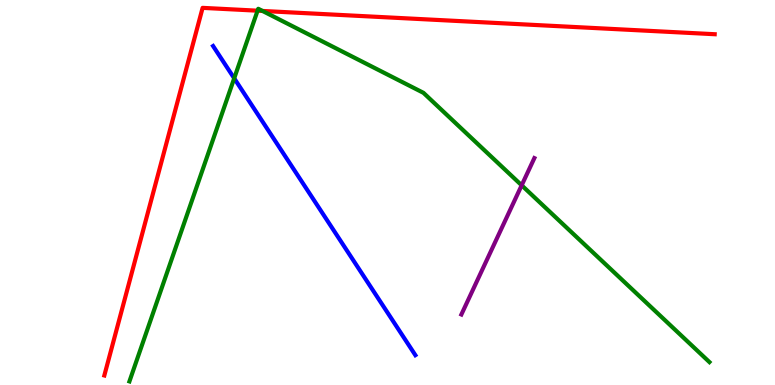[{'lines': ['blue', 'red'], 'intersections': []}, {'lines': ['green', 'red'], 'intersections': [{'x': 3.32, 'y': 9.72}, {'x': 3.39, 'y': 9.72}]}, {'lines': ['purple', 'red'], 'intersections': []}, {'lines': ['blue', 'green'], 'intersections': [{'x': 3.02, 'y': 7.97}]}, {'lines': ['blue', 'purple'], 'intersections': []}, {'lines': ['green', 'purple'], 'intersections': [{'x': 6.73, 'y': 5.19}]}]